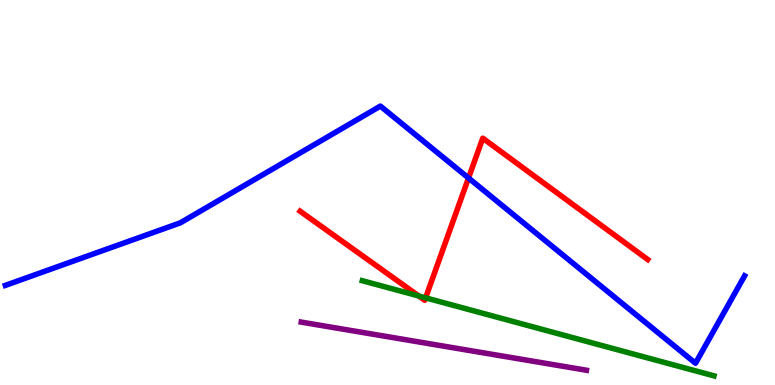[{'lines': ['blue', 'red'], 'intersections': [{'x': 6.05, 'y': 5.38}]}, {'lines': ['green', 'red'], 'intersections': [{'x': 5.4, 'y': 2.31}, {'x': 5.49, 'y': 2.26}]}, {'lines': ['purple', 'red'], 'intersections': []}, {'lines': ['blue', 'green'], 'intersections': []}, {'lines': ['blue', 'purple'], 'intersections': []}, {'lines': ['green', 'purple'], 'intersections': []}]